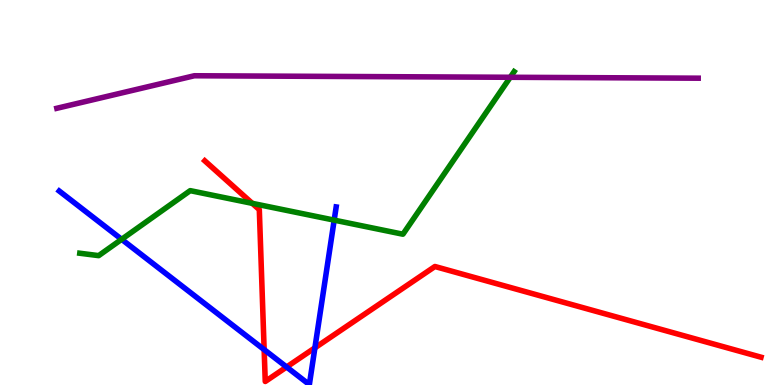[{'lines': ['blue', 'red'], 'intersections': [{'x': 3.41, 'y': 0.919}, {'x': 3.7, 'y': 0.467}, {'x': 4.06, 'y': 0.965}]}, {'lines': ['green', 'red'], 'intersections': [{'x': 3.26, 'y': 4.72}]}, {'lines': ['purple', 'red'], 'intersections': []}, {'lines': ['blue', 'green'], 'intersections': [{'x': 1.57, 'y': 3.78}, {'x': 4.31, 'y': 4.28}]}, {'lines': ['blue', 'purple'], 'intersections': []}, {'lines': ['green', 'purple'], 'intersections': [{'x': 6.58, 'y': 7.99}]}]